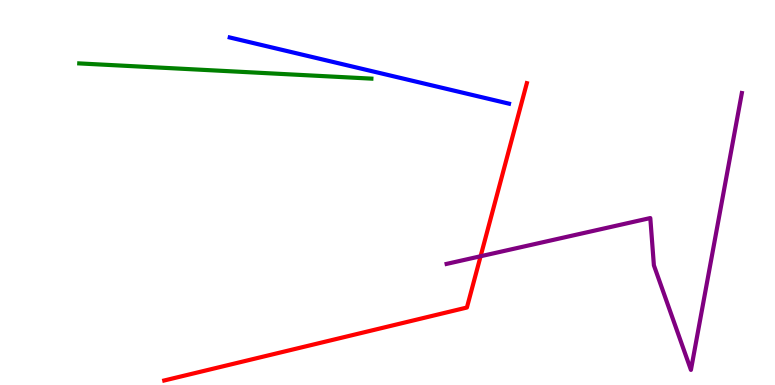[{'lines': ['blue', 'red'], 'intersections': []}, {'lines': ['green', 'red'], 'intersections': []}, {'lines': ['purple', 'red'], 'intersections': [{'x': 6.2, 'y': 3.34}]}, {'lines': ['blue', 'green'], 'intersections': []}, {'lines': ['blue', 'purple'], 'intersections': []}, {'lines': ['green', 'purple'], 'intersections': []}]